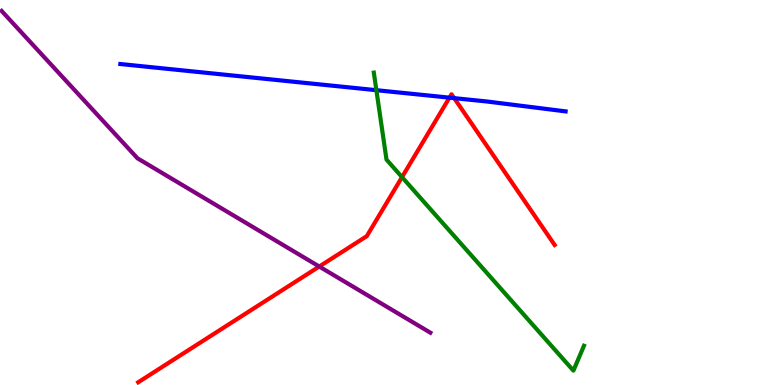[{'lines': ['blue', 'red'], 'intersections': [{'x': 5.8, 'y': 7.46}, {'x': 5.86, 'y': 7.45}]}, {'lines': ['green', 'red'], 'intersections': [{'x': 5.19, 'y': 5.4}]}, {'lines': ['purple', 'red'], 'intersections': [{'x': 4.12, 'y': 3.08}]}, {'lines': ['blue', 'green'], 'intersections': [{'x': 4.86, 'y': 7.66}]}, {'lines': ['blue', 'purple'], 'intersections': []}, {'lines': ['green', 'purple'], 'intersections': []}]